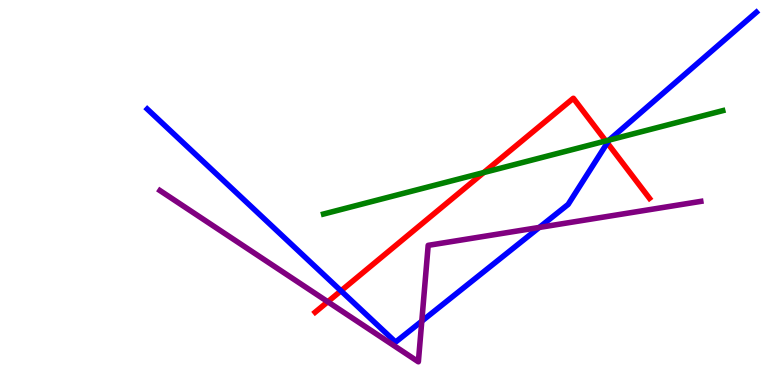[{'lines': ['blue', 'red'], 'intersections': [{'x': 4.4, 'y': 2.45}, {'x': 7.84, 'y': 6.29}]}, {'lines': ['green', 'red'], 'intersections': [{'x': 6.24, 'y': 5.52}, {'x': 7.82, 'y': 6.34}]}, {'lines': ['purple', 'red'], 'intersections': [{'x': 4.23, 'y': 2.16}]}, {'lines': ['blue', 'green'], 'intersections': [{'x': 7.86, 'y': 6.36}]}, {'lines': ['blue', 'purple'], 'intersections': [{'x': 5.44, 'y': 1.66}, {'x': 6.96, 'y': 4.09}]}, {'lines': ['green', 'purple'], 'intersections': []}]